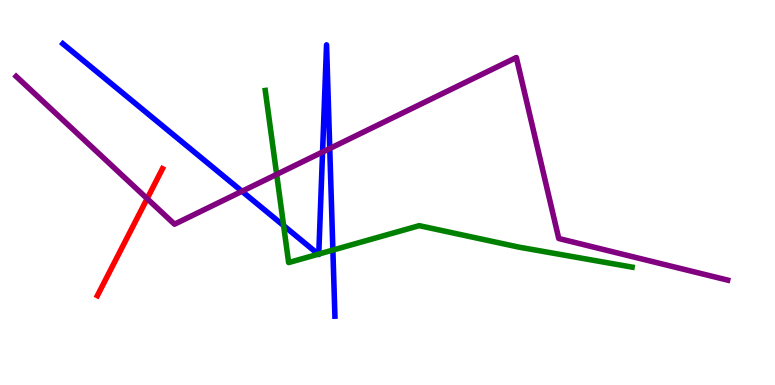[{'lines': ['blue', 'red'], 'intersections': []}, {'lines': ['green', 'red'], 'intersections': []}, {'lines': ['purple', 'red'], 'intersections': [{'x': 1.9, 'y': 4.84}]}, {'lines': ['blue', 'green'], 'intersections': [{'x': 3.66, 'y': 4.14}, {'x': 4.11, 'y': 3.4}, {'x': 4.11, 'y': 3.4}, {'x': 4.3, 'y': 3.5}]}, {'lines': ['blue', 'purple'], 'intersections': [{'x': 3.12, 'y': 5.03}, {'x': 4.16, 'y': 6.05}, {'x': 4.25, 'y': 6.14}]}, {'lines': ['green', 'purple'], 'intersections': [{'x': 3.57, 'y': 5.47}]}]